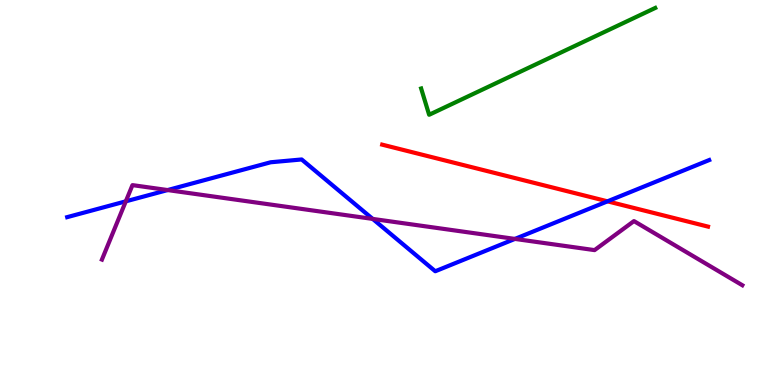[{'lines': ['blue', 'red'], 'intersections': [{'x': 7.84, 'y': 4.77}]}, {'lines': ['green', 'red'], 'intersections': []}, {'lines': ['purple', 'red'], 'intersections': []}, {'lines': ['blue', 'green'], 'intersections': []}, {'lines': ['blue', 'purple'], 'intersections': [{'x': 1.62, 'y': 4.77}, {'x': 2.16, 'y': 5.06}, {'x': 4.81, 'y': 4.31}, {'x': 6.64, 'y': 3.79}]}, {'lines': ['green', 'purple'], 'intersections': []}]